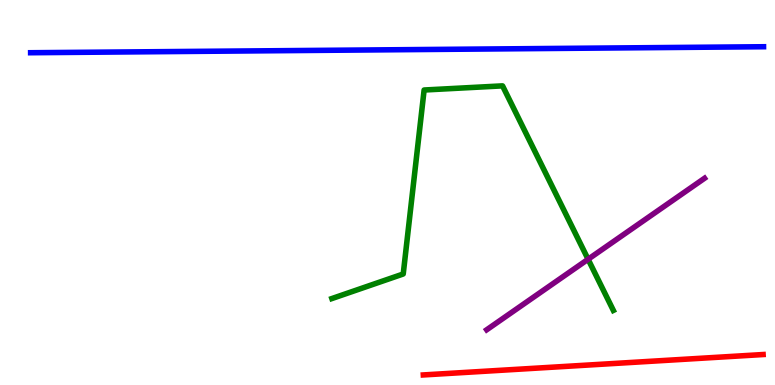[{'lines': ['blue', 'red'], 'intersections': []}, {'lines': ['green', 'red'], 'intersections': []}, {'lines': ['purple', 'red'], 'intersections': []}, {'lines': ['blue', 'green'], 'intersections': []}, {'lines': ['blue', 'purple'], 'intersections': []}, {'lines': ['green', 'purple'], 'intersections': [{'x': 7.59, 'y': 3.27}]}]